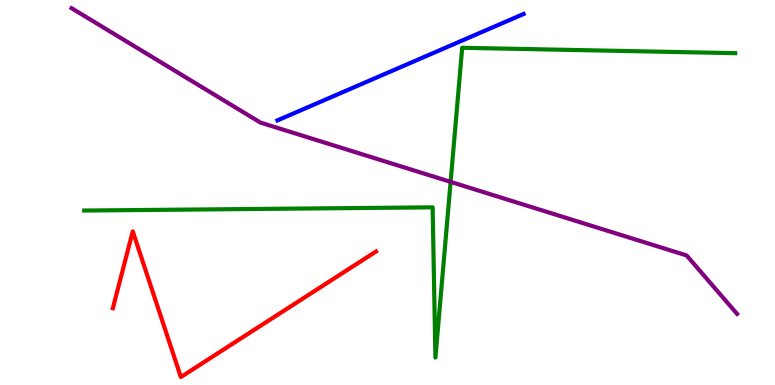[{'lines': ['blue', 'red'], 'intersections': []}, {'lines': ['green', 'red'], 'intersections': []}, {'lines': ['purple', 'red'], 'intersections': []}, {'lines': ['blue', 'green'], 'intersections': []}, {'lines': ['blue', 'purple'], 'intersections': []}, {'lines': ['green', 'purple'], 'intersections': [{'x': 5.81, 'y': 5.28}]}]